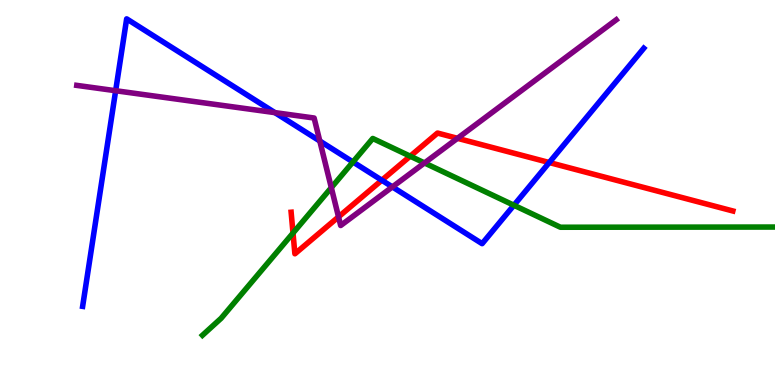[{'lines': ['blue', 'red'], 'intersections': [{'x': 4.93, 'y': 5.32}, {'x': 7.09, 'y': 5.78}]}, {'lines': ['green', 'red'], 'intersections': [{'x': 3.78, 'y': 3.95}, {'x': 5.29, 'y': 5.94}]}, {'lines': ['purple', 'red'], 'intersections': [{'x': 4.37, 'y': 4.37}, {'x': 5.9, 'y': 6.41}]}, {'lines': ['blue', 'green'], 'intersections': [{'x': 4.55, 'y': 5.79}, {'x': 6.63, 'y': 4.67}]}, {'lines': ['blue', 'purple'], 'intersections': [{'x': 1.49, 'y': 7.64}, {'x': 3.55, 'y': 7.07}, {'x': 4.13, 'y': 6.34}, {'x': 5.06, 'y': 5.15}]}, {'lines': ['green', 'purple'], 'intersections': [{'x': 4.27, 'y': 5.13}, {'x': 5.48, 'y': 5.77}]}]